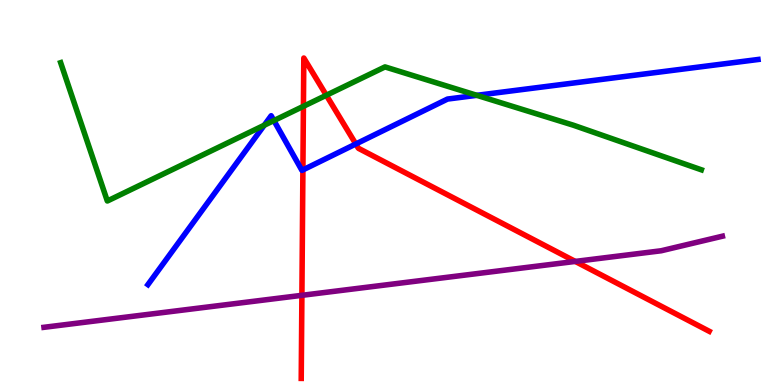[{'lines': ['blue', 'red'], 'intersections': [{'x': 3.91, 'y': 5.59}, {'x': 4.59, 'y': 6.26}]}, {'lines': ['green', 'red'], 'intersections': [{'x': 3.92, 'y': 7.24}, {'x': 4.21, 'y': 7.53}]}, {'lines': ['purple', 'red'], 'intersections': [{'x': 3.9, 'y': 2.33}, {'x': 7.42, 'y': 3.21}]}, {'lines': ['blue', 'green'], 'intersections': [{'x': 3.41, 'y': 6.75}, {'x': 3.53, 'y': 6.87}, {'x': 6.15, 'y': 7.52}]}, {'lines': ['blue', 'purple'], 'intersections': []}, {'lines': ['green', 'purple'], 'intersections': []}]